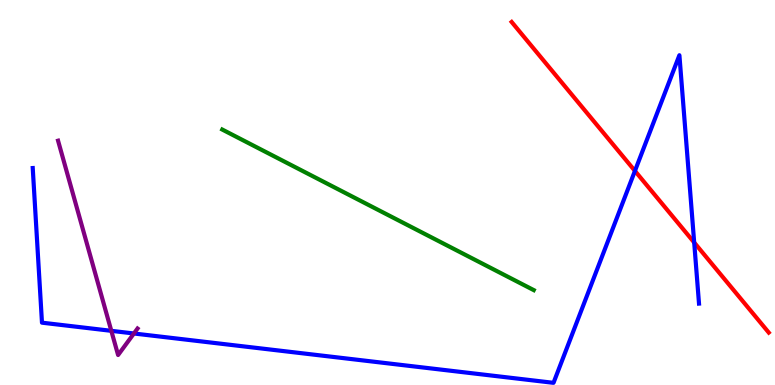[{'lines': ['blue', 'red'], 'intersections': [{'x': 8.19, 'y': 5.56}, {'x': 8.96, 'y': 3.7}]}, {'lines': ['green', 'red'], 'intersections': []}, {'lines': ['purple', 'red'], 'intersections': []}, {'lines': ['blue', 'green'], 'intersections': []}, {'lines': ['blue', 'purple'], 'intersections': [{'x': 1.44, 'y': 1.41}, {'x': 1.73, 'y': 1.34}]}, {'lines': ['green', 'purple'], 'intersections': []}]